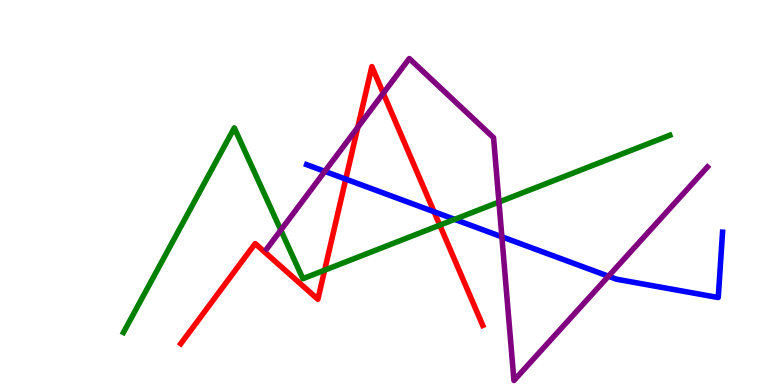[{'lines': ['blue', 'red'], 'intersections': [{'x': 4.46, 'y': 5.35}, {'x': 5.6, 'y': 4.5}]}, {'lines': ['green', 'red'], 'intersections': [{'x': 4.19, 'y': 2.98}, {'x': 5.67, 'y': 4.15}]}, {'lines': ['purple', 'red'], 'intersections': [{'x': 4.62, 'y': 6.69}, {'x': 4.95, 'y': 7.58}]}, {'lines': ['blue', 'green'], 'intersections': [{'x': 5.87, 'y': 4.3}]}, {'lines': ['blue', 'purple'], 'intersections': [{'x': 4.19, 'y': 5.55}, {'x': 6.48, 'y': 3.85}, {'x': 7.85, 'y': 2.83}]}, {'lines': ['green', 'purple'], 'intersections': [{'x': 3.62, 'y': 4.02}, {'x': 6.44, 'y': 4.75}]}]